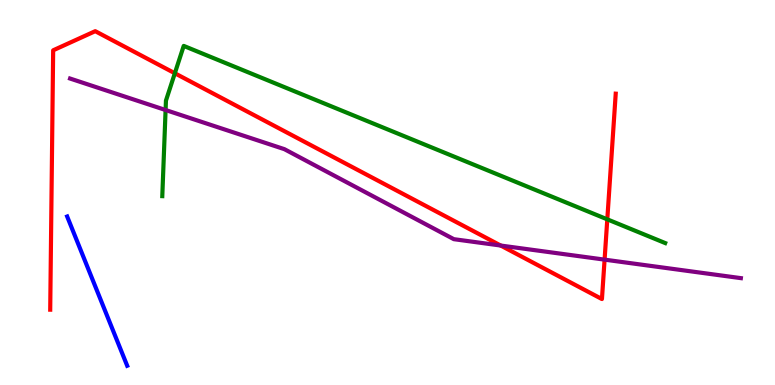[{'lines': ['blue', 'red'], 'intersections': []}, {'lines': ['green', 'red'], 'intersections': [{'x': 2.26, 'y': 8.1}, {'x': 7.84, 'y': 4.3}]}, {'lines': ['purple', 'red'], 'intersections': [{'x': 6.46, 'y': 3.62}, {'x': 7.8, 'y': 3.26}]}, {'lines': ['blue', 'green'], 'intersections': []}, {'lines': ['blue', 'purple'], 'intersections': []}, {'lines': ['green', 'purple'], 'intersections': [{'x': 2.14, 'y': 7.14}]}]